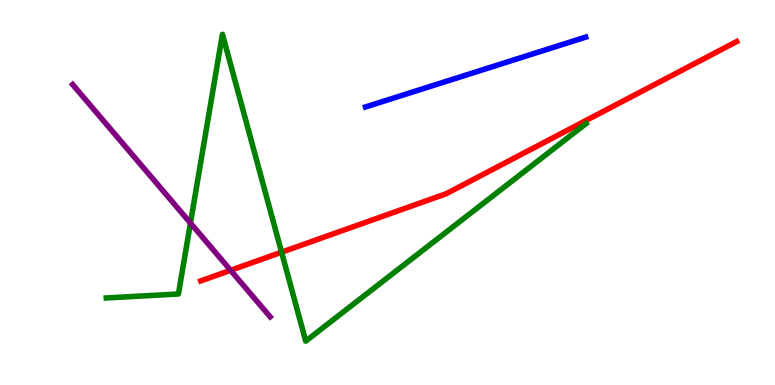[{'lines': ['blue', 'red'], 'intersections': []}, {'lines': ['green', 'red'], 'intersections': [{'x': 3.63, 'y': 3.45}]}, {'lines': ['purple', 'red'], 'intersections': [{'x': 2.98, 'y': 2.98}]}, {'lines': ['blue', 'green'], 'intersections': []}, {'lines': ['blue', 'purple'], 'intersections': []}, {'lines': ['green', 'purple'], 'intersections': [{'x': 2.46, 'y': 4.21}]}]